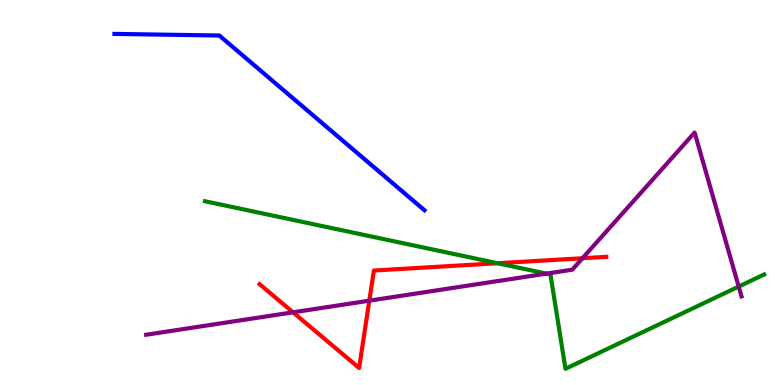[{'lines': ['blue', 'red'], 'intersections': []}, {'lines': ['green', 'red'], 'intersections': [{'x': 6.42, 'y': 3.16}]}, {'lines': ['purple', 'red'], 'intersections': [{'x': 3.78, 'y': 1.89}, {'x': 4.77, 'y': 2.19}, {'x': 7.52, 'y': 3.29}]}, {'lines': ['blue', 'green'], 'intersections': []}, {'lines': ['blue', 'purple'], 'intersections': []}, {'lines': ['green', 'purple'], 'intersections': [{'x': 7.05, 'y': 2.89}, {'x': 9.53, 'y': 2.56}]}]